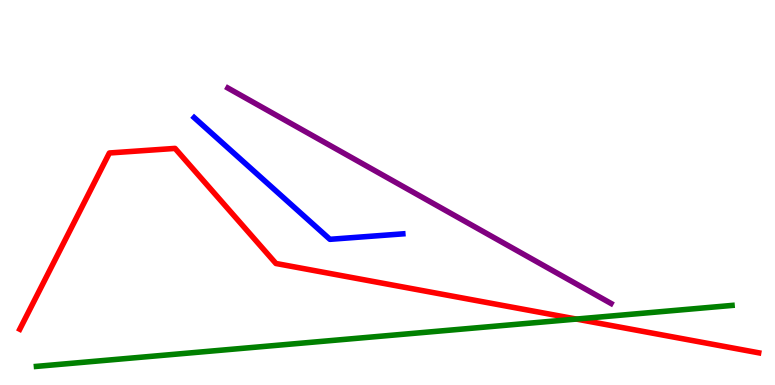[{'lines': ['blue', 'red'], 'intersections': []}, {'lines': ['green', 'red'], 'intersections': [{'x': 7.44, 'y': 1.71}]}, {'lines': ['purple', 'red'], 'intersections': []}, {'lines': ['blue', 'green'], 'intersections': []}, {'lines': ['blue', 'purple'], 'intersections': []}, {'lines': ['green', 'purple'], 'intersections': []}]